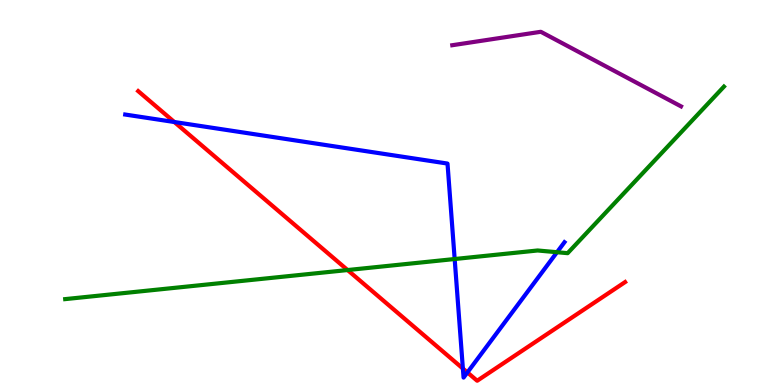[{'lines': ['blue', 'red'], 'intersections': [{'x': 2.25, 'y': 6.83}, {'x': 5.97, 'y': 0.427}, {'x': 6.03, 'y': 0.327}]}, {'lines': ['green', 'red'], 'intersections': [{'x': 4.49, 'y': 2.99}]}, {'lines': ['purple', 'red'], 'intersections': []}, {'lines': ['blue', 'green'], 'intersections': [{'x': 5.87, 'y': 3.27}, {'x': 7.19, 'y': 3.45}]}, {'lines': ['blue', 'purple'], 'intersections': []}, {'lines': ['green', 'purple'], 'intersections': []}]